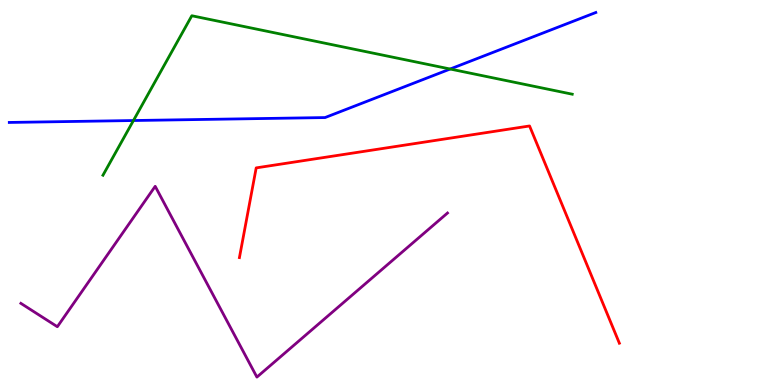[{'lines': ['blue', 'red'], 'intersections': []}, {'lines': ['green', 'red'], 'intersections': []}, {'lines': ['purple', 'red'], 'intersections': []}, {'lines': ['blue', 'green'], 'intersections': [{'x': 1.72, 'y': 6.87}, {'x': 5.81, 'y': 8.21}]}, {'lines': ['blue', 'purple'], 'intersections': []}, {'lines': ['green', 'purple'], 'intersections': []}]